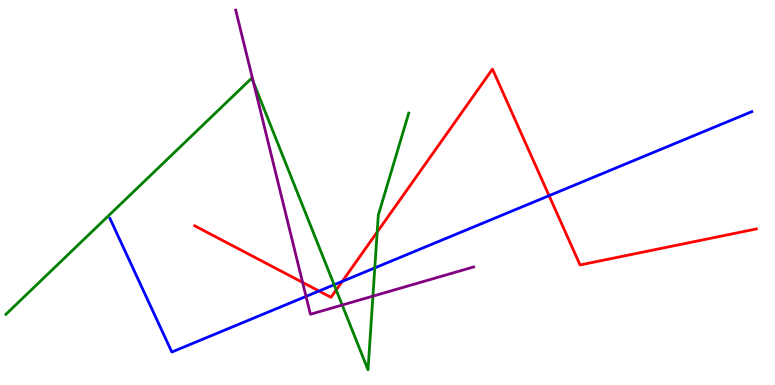[{'lines': ['blue', 'red'], 'intersections': [{'x': 4.12, 'y': 2.44}, {'x': 4.42, 'y': 2.69}, {'x': 7.08, 'y': 4.92}]}, {'lines': ['green', 'red'], 'intersections': [{'x': 4.34, 'y': 2.47}, {'x': 4.87, 'y': 3.97}]}, {'lines': ['purple', 'red'], 'intersections': [{'x': 3.9, 'y': 2.66}]}, {'lines': ['blue', 'green'], 'intersections': [{'x': 4.31, 'y': 2.6}, {'x': 4.84, 'y': 3.04}]}, {'lines': ['blue', 'purple'], 'intersections': [{'x': 3.95, 'y': 2.3}]}, {'lines': ['green', 'purple'], 'intersections': [{'x': 3.27, 'y': 7.86}, {'x': 4.42, 'y': 2.08}, {'x': 4.81, 'y': 2.31}]}]